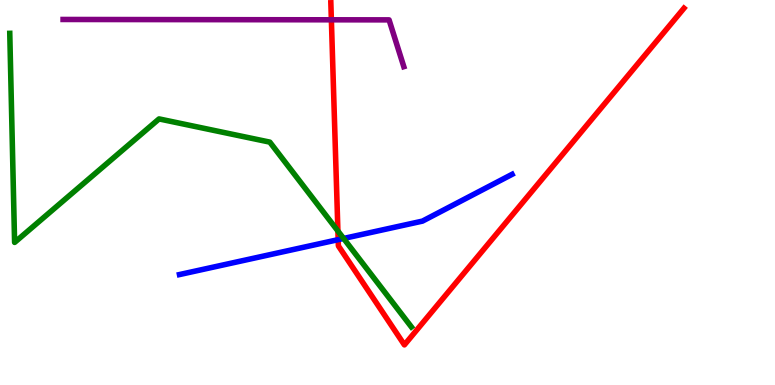[{'lines': ['blue', 'red'], 'intersections': [{'x': 4.36, 'y': 3.78}]}, {'lines': ['green', 'red'], 'intersections': [{'x': 4.36, 'y': 4.0}]}, {'lines': ['purple', 'red'], 'intersections': [{'x': 4.28, 'y': 9.49}]}, {'lines': ['blue', 'green'], 'intersections': [{'x': 4.43, 'y': 3.81}]}, {'lines': ['blue', 'purple'], 'intersections': []}, {'lines': ['green', 'purple'], 'intersections': []}]